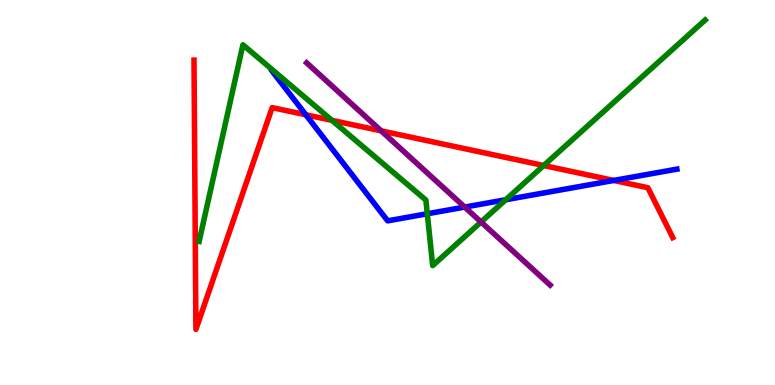[{'lines': ['blue', 'red'], 'intersections': [{'x': 3.95, 'y': 7.02}, {'x': 7.92, 'y': 5.31}]}, {'lines': ['green', 'red'], 'intersections': [{'x': 4.28, 'y': 6.87}, {'x': 7.02, 'y': 5.7}]}, {'lines': ['purple', 'red'], 'intersections': [{'x': 4.92, 'y': 6.6}]}, {'lines': ['blue', 'green'], 'intersections': [{'x': 5.51, 'y': 4.45}, {'x': 6.53, 'y': 4.81}]}, {'lines': ['blue', 'purple'], 'intersections': [{'x': 6.0, 'y': 4.62}]}, {'lines': ['green', 'purple'], 'intersections': [{'x': 6.21, 'y': 4.23}]}]